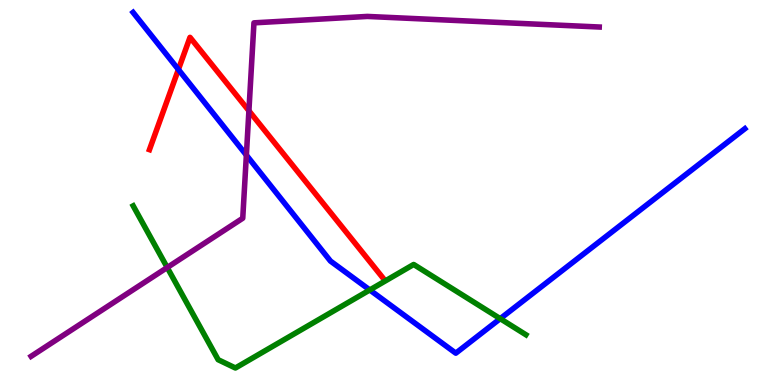[{'lines': ['blue', 'red'], 'intersections': [{'x': 2.3, 'y': 8.19}]}, {'lines': ['green', 'red'], 'intersections': []}, {'lines': ['purple', 'red'], 'intersections': [{'x': 3.21, 'y': 7.12}]}, {'lines': ['blue', 'green'], 'intersections': [{'x': 4.77, 'y': 2.47}, {'x': 6.45, 'y': 1.72}]}, {'lines': ['blue', 'purple'], 'intersections': [{'x': 3.18, 'y': 5.97}]}, {'lines': ['green', 'purple'], 'intersections': [{'x': 2.16, 'y': 3.05}]}]